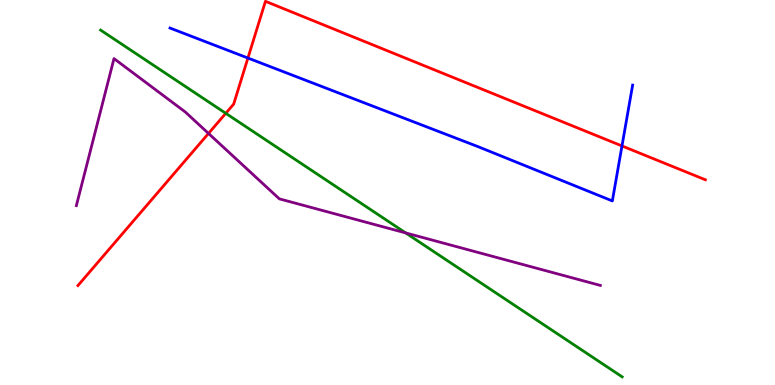[{'lines': ['blue', 'red'], 'intersections': [{'x': 3.2, 'y': 8.49}, {'x': 8.03, 'y': 6.21}]}, {'lines': ['green', 'red'], 'intersections': [{'x': 2.91, 'y': 7.06}]}, {'lines': ['purple', 'red'], 'intersections': [{'x': 2.69, 'y': 6.53}]}, {'lines': ['blue', 'green'], 'intersections': []}, {'lines': ['blue', 'purple'], 'intersections': []}, {'lines': ['green', 'purple'], 'intersections': [{'x': 5.23, 'y': 3.95}]}]